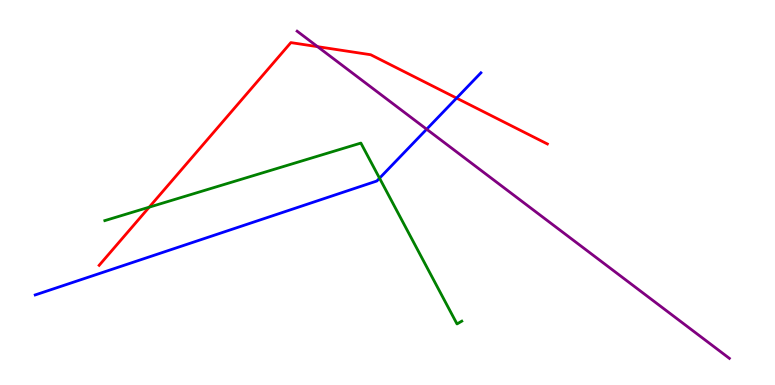[{'lines': ['blue', 'red'], 'intersections': [{'x': 5.89, 'y': 7.45}]}, {'lines': ['green', 'red'], 'intersections': [{'x': 1.93, 'y': 4.62}]}, {'lines': ['purple', 'red'], 'intersections': [{'x': 4.1, 'y': 8.79}]}, {'lines': ['blue', 'green'], 'intersections': [{'x': 4.9, 'y': 5.37}]}, {'lines': ['blue', 'purple'], 'intersections': [{'x': 5.51, 'y': 6.64}]}, {'lines': ['green', 'purple'], 'intersections': []}]